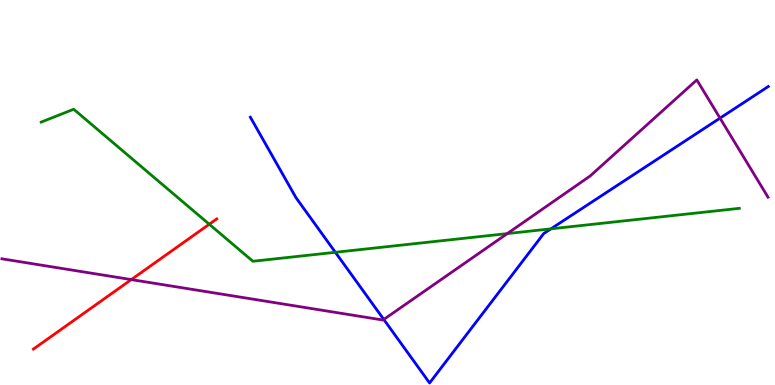[{'lines': ['blue', 'red'], 'intersections': []}, {'lines': ['green', 'red'], 'intersections': [{'x': 2.7, 'y': 4.18}]}, {'lines': ['purple', 'red'], 'intersections': [{'x': 1.69, 'y': 2.74}]}, {'lines': ['blue', 'green'], 'intersections': [{'x': 4.33, 'y': 3.45}, {'x': 7.11, 'y': 4.06}]}, {'lines': ['blue', 'purple'], 'intersections': [{'x': 4.95, 'y': 1.7}, {'x': 9.29, 'y': 6.93}]}, {'lines': ['green', 'purple'], 'intersections': [{'x': 6.55, 'y': 3.93}]}]